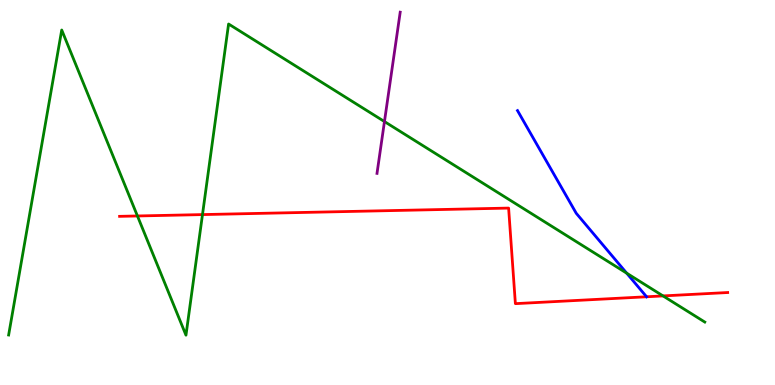[{'lines': ['blue', 'red'], 'intersections': []}, {'lines': ['green', 'red'], 'intersections': [{'x': 1.77, 'y': 4.39}, {'x': 2.61, 'y': 4.43}, {'x': 8.56, 'y': 2.31}]}, {'lines': ['purple', 'red'], 'intersections': []}, {'lines': ['blue', 'green'], 'intersections': [{'x': 8.09, 'y': 2.9}]}, {'lines': ['blue', 'purple'], 'intersections': []}, {'lines': ['green', 'purple'], 'intersections': [{'x': 4.96, 'y': 6.84}]}]